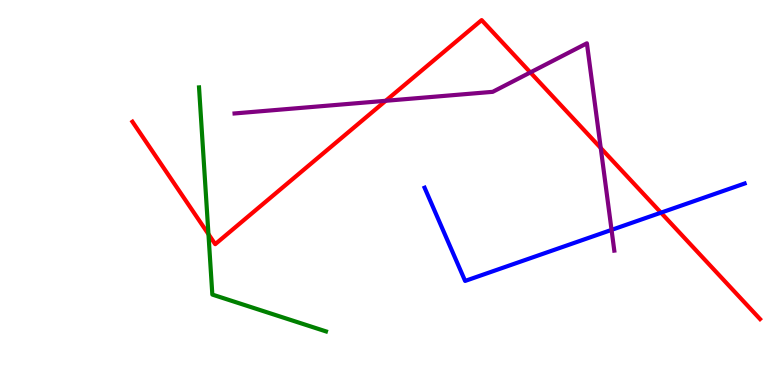[{'lines': ['blue', 'red'], 'intersections': [{'x': 8.53, 'y': 4.48}]}, {'lines': ['green', 'red'], 'intersections': [{'x': 2.69, 'y': 3.92}]}, {'lines': ['purple', 'red'], 'intersections': [{'x': 4.98, 'y': 7.38}, {'x': 6.84, 'y': 8.12}, {'x': 7.75, 'y': 6.16}]}, {'lines': ['blue', 'green'], 'intersections': []}, {'lines': ['blue', 'purple'], 'intersections': [{'x': 7.89, 'y': 4.03}]}, {'lines': ['green', 'purple'], 'intersections': []}]